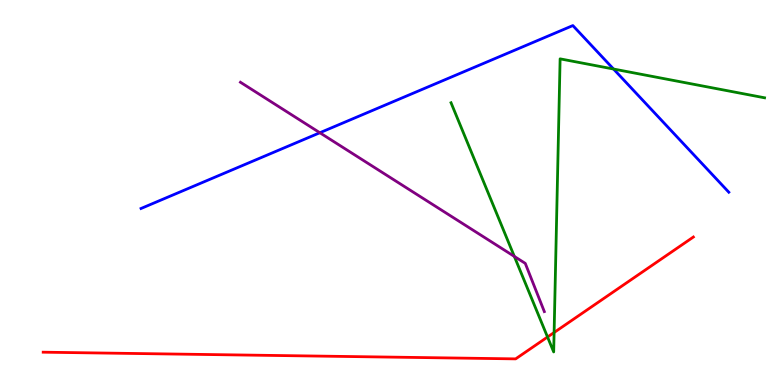[{'lines': ['blue', 'red'], 'intersections': []}, {'lines': ['green', 'red'], 'intersections': [{'x': 7.06, 'y': 1.25}, {'x': 7.15, 'y': 1.36}]}, {'lines': ['purple', 'red'], 'intersections': []}, {'lines': ['blue', 'green'], 'intersections': [{'x': 7.92, 'y': 8.21}]}, {'lines': ['blue', 'purple'], 'intersections': [{'x': 4.13, 'y': 6.55}]}, {'lines': ['green', 'purple'], 'intersections': [{'x': 6.64, 'y': 3.34}]}]